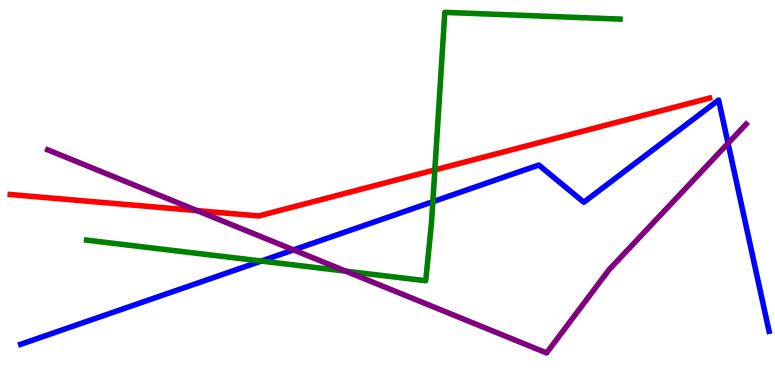[{'lines': ['blue', 'red'], 'intersections': []}, {'lines': ['green', 'red'], 'intersections': [{'x': 5.61, 'y': 5.59}]}, {'lines': ['purple', 'red'], 'intersections': [{'x': 2.54, 'y': 4.53}]}, {'lines': ['blue', 'green'], 'intersections': [{'x': 3.37, 'y': 3.22}, {'x': 5.58, 'y': 4.76}]}, {'lines': ['blue', 'purple'], 'intersections': [{'x': 3.79, 'y': 3.51}, {'x': 9.39, 'y': 6.28}]}, {'lines': ['green', 'purple'], 'intersections': [{'x': 4.46, 'y': 2.96}]}]